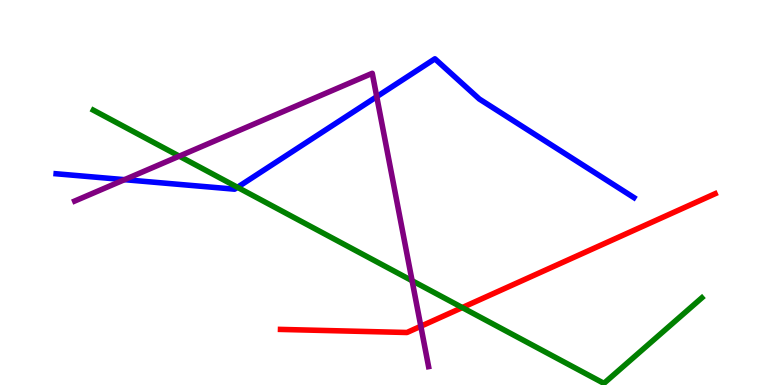[{'lines': ['blue', 'red'], 'intersections': []}, {'lines': ['green', 'red'], 'intersections': [{'x': 5.96, 'y': 2.01}]}, {'lines': ['purple', 'red'], 'intersections': [{'x': 5.43, 'y': 1.53}]}, {'lines': ['blue', 'green'], 'intersections': [{'x': 3.06, 'y': 5.14}]}, {'lines': ['blue', 'purple'], 'intersections': [{'x': 1.61, 'y': 5.33}, {'x': 4.86, 'y': 7.49}]}, {'lines': ['green', 'purple'], 'intersections': [{'x': 2.31, 'y': 5.94}, {'x': 5.32, 'y': 2.71}]}]